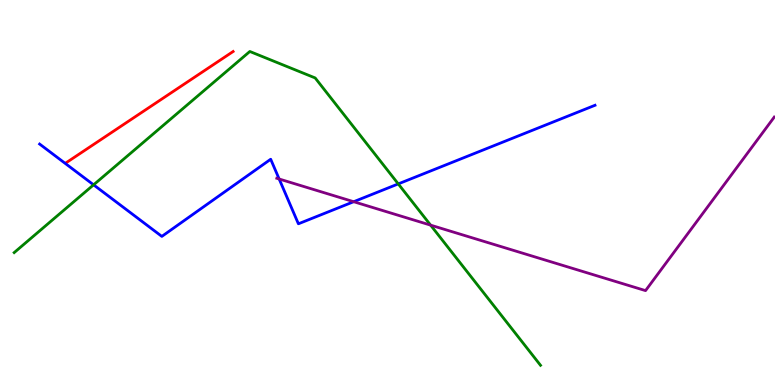[{'lines': ['blue', 'red'], 'intersections': []}, {'lines': ['green', 'red'], 'intersections': []}, {'lines': ['purple', 'red'], 'intersections': []}, {'lines': ['blue', 'green'], 'intersections': [{'x': 1.21, 'y': 5.2}, {'x': 5.14, 'y': 5.22}]}, {'lines': ['blue', 'purple'], 'intersections': [{'x': 3.6, 'y': 5.35}, {'x': 4.56, 'y': 4.76}]}, {'lines': ['green', 'purple'], 'intersections': [{'x': 5.56, 'y': 4.15}]}]